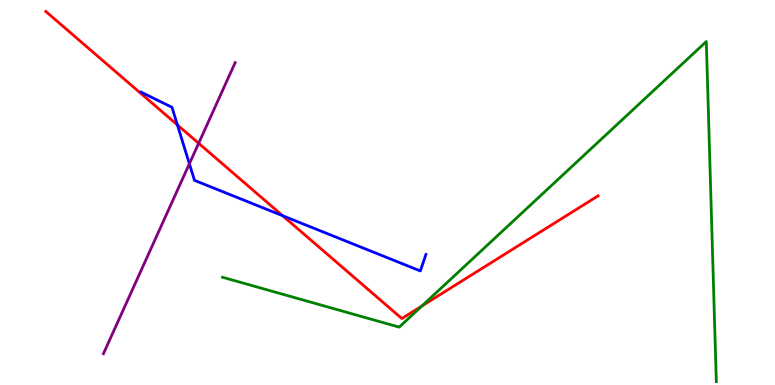[{'lines': ['blue', 'red'], 'intersections': [{'x': 2.29, 'y': 6.75}, {'x': 3.65, 'y': 4.4}]}, {'lines': ['green', 'red'], 'intersections': [{'x': 5.44, 'y': 2.05}]}, {'lines': ['purple', 'red'], 'intersections': [{'x': 2.56, 'y': 6.28}]}, {'lines': ['blue', 'green'], 'intersections': []}, {'lines': ['blue', 'purple'], 'intersections': [{'x': 2.44, 'y': 5.75}]}, {'lines': ['green', 'purple'], 'intersections': []}]